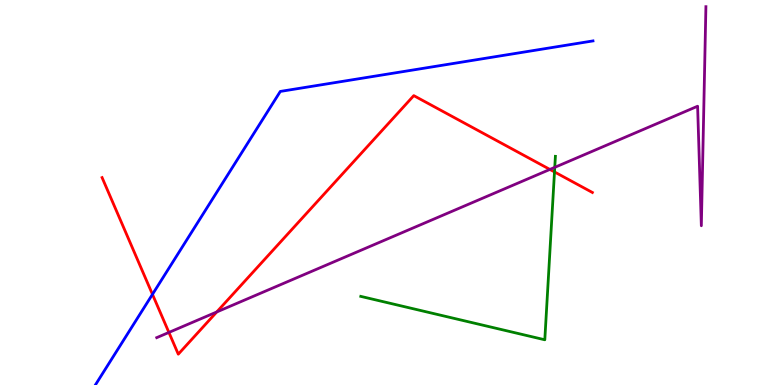[{'lines': ['blue', 'red'], 'intersections': [{'x': 1.97, 'y': 2.35}]}, {'lines': ['green', 'red'], 'intersections': [{'x': 7.15, 'y': 5.53}]}, {'lines': ['purple', 'red'], 'intersections': [{'x': 2.18, 'y': 1.37}, {'x': 2.8, 'y': 1.9}, {'x': 7.1, 'y': 5.6}]}, {'lines': ['blue', 'green'], 'intersections': []}, {'lines': ['blue', 'purple'], 'intersections': []}, {'lines': ['green', 'purple'], 'intersections': [{'x': 7.16, 'y': 5.65}]}]